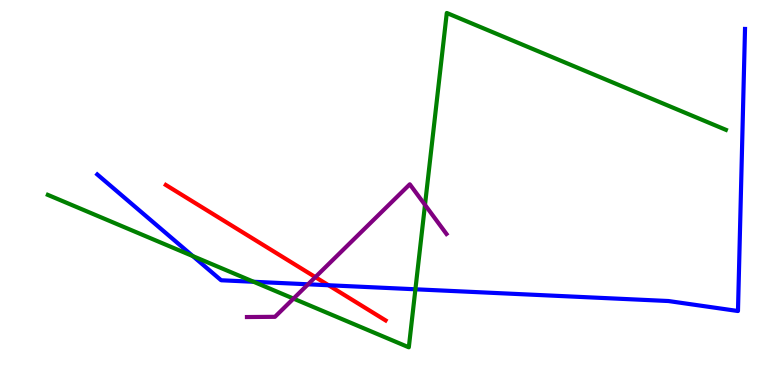[{'lines': ['blue', 'red'], 'intersections': [{'x': 4.24, 'y': 2.59}]}, {'lines': ['green', 'red'], 'intersections': []}, {'lines': ['purple', 'red'], 'intersections': [{'x': 4.07, 'y': 2.8}]}, {'lines': ['blue', 'green'], 'intersections': [{'x': 2.49, 'y': 3.35}, {'x': 3.27, 'y': 2.68}, {'x': 5.36, 'y': 2.49}]}, {'lines': ['blue', 'purple'], 'intersections': [{'x': 3.97, 'y': 2.62}]}, {'lines': ['green', 'purple'], 'intersections': [{'x': 3.79, 'y': 2.24}, {'x': 5.48, 'y': 4.68}]}]